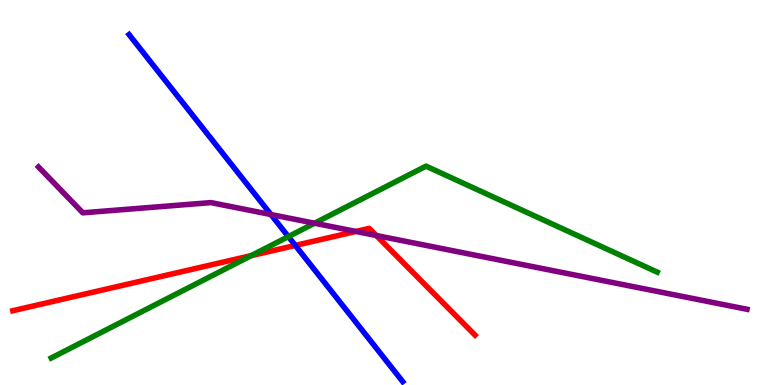[{'lines': ['blue', 'red'], 'intersections': [{'x': 3.81, 'y': 3.63}]}, {'lines': ['green', 'red'], 'intersections': [{'x': 3.24, 'y': 3.36}]}, {'lines': ['purple', 'red'], 'intersections': [{'x': 4.59, 'y': 3.99}, {'x': 4.86, 'y': 3.88}]}, {'lines': ['blue', 'green'], 'intersections': [{'x': 3.72, 'y': 3.85}]}, {'lines': ['blue', 'purple'], 'intersections': [{'x': 3.5, 'y': 4.43}]}, {'lines': ['green', 'purple'], 'intersections': [{'x': 4.06, 'y': 4.2}]}]